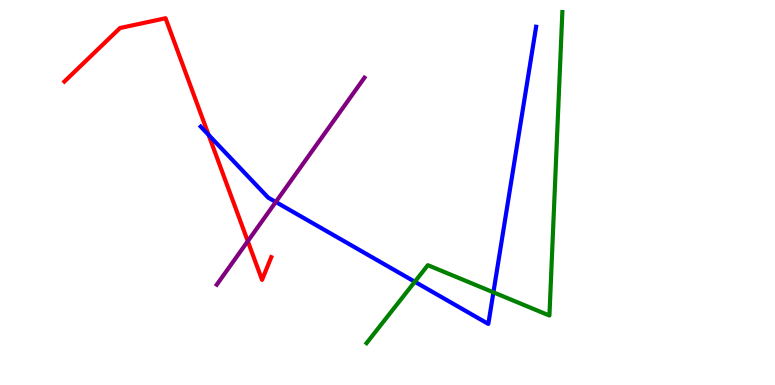[{'lines': ['blue', 'red'], 'intersections': [{'x': 2.69, 'y': 6.5}]}, {'lines': ['green', 'red'], 'intersections': []}, {'lines': ['purple', 'red'], 'intersections': [{'x': 3.2, 'y': 3.74}]}, {'lines': ['blue', 'green'], 'intersections': [{'x': 5.35, 'y': 2.68}, {'x': 6.37, 'y': 2.41}]}, {'lines': ['blue', 'purple'], 'intersections': [{'x': 3.56, 'y': 4.75}]}, {'lines': ['green', 'purple'], 'intersections': []}]